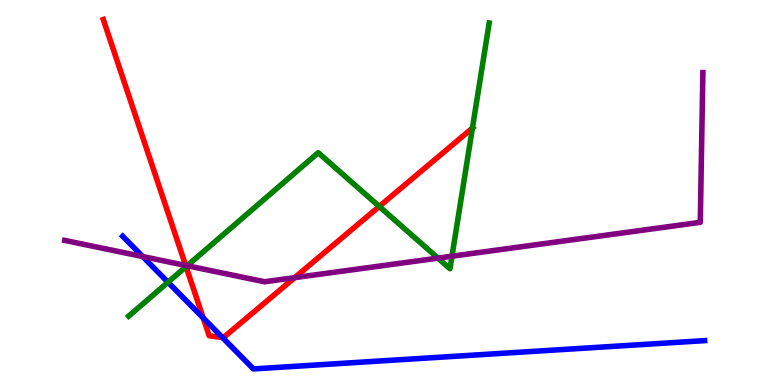[{'lines': ['blue', 'red'], 'intersections': [{'x': 2.62, 'y': 1.74}, {'x': 2.87, 'y': 1.23}]}, {'lines': ['green', 'red'], 'intersections': [{'x': 2.4, 'y': 3.07}, {'x': 4.89, 'y': 4.64}, {'x': 6.1, 'y': 6.67}]}, {'lines': ['purple', 'red'], 'intersections': [{'x': 2.4, 'y': 3.11}, {'x': 3.8, 'y': 2.79}]}, {'lines': ['blue', 'green'], 'intersections': [{'x': 2.17, 'y': 2.67}]}, {'lines': ['blue', 'purple'], 'intersections': [{'x': 1.84, 'y': 3.34}]}, {'lines': ['green', 'purple'], 'intersections': [{'x': 2.41, 'y': 3.1}, {'x': 5.65, 'y': 3.3}, {'x': 5.83, 'y': 3.35}]}]